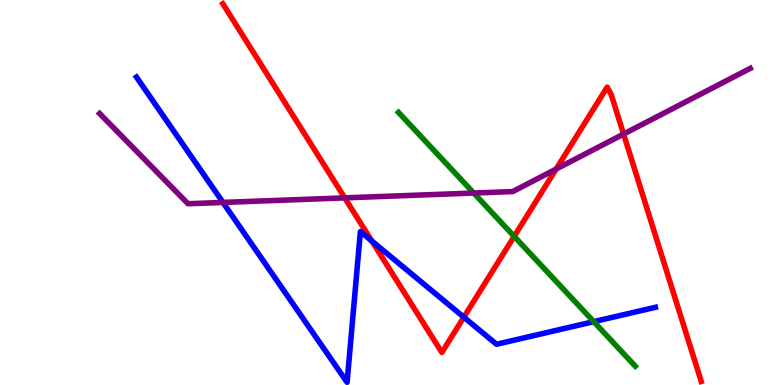[{'lines': ['blue', 'red'], 'intersections': [{'x': 4.8, 'y': 3.74}, {'x': 5.99, 'y': 1.76}]}, {'lines': ['green', 'red'], 'intersections': [{'x': 6.63, 'y': 3.86}]}, {'lines': ['purple', 'red'], 'intersections': [{'x': 4.45, 'y': 4.86}, {'x': 7.18, 'y': 5.61}, {'x': 8.05, 'y': 6.52}]}, {'lines': ['blue', 'green'], 'intersections': [{'x': 7.66, 'y': 1.65}]}, {'lines': ['blue', 'purple'], 'intersections': [{'x': 2.88, 'y': 4.74}]}, {'lines': ['green', 'purple'], 'intersections': [{'x': 6.11, 'y': 4.99}]}]